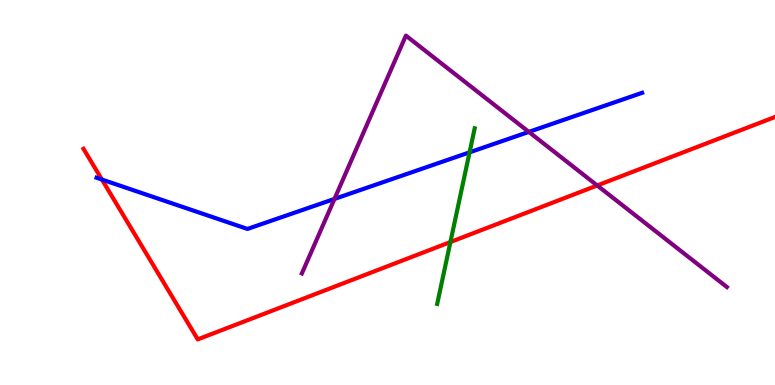[{'lines': ['blue', 'red'], 'intersections': [{'x': 1.31, 'y': 5.34}]}, {'lines': ['green', 'red'], 'intersections': [{'x': 5.81, 'y': 3.71}]}, {'lines': ['purple', 'red'], 'intersections': [{'x': 7.71, 'y': 5.18}]}, {'lines': ['blue', 'green'], 'intersections': [{'x': 6.06, 'y': 6.04}]}, {'lines': ['blue', 'purple'], 'intersections': [{'x': 4.32, 'y': 4.83}, {'x': 6.82, 'y': 6.57}]}, {'lines': ['green', 'purple'], 'intersections': []}]